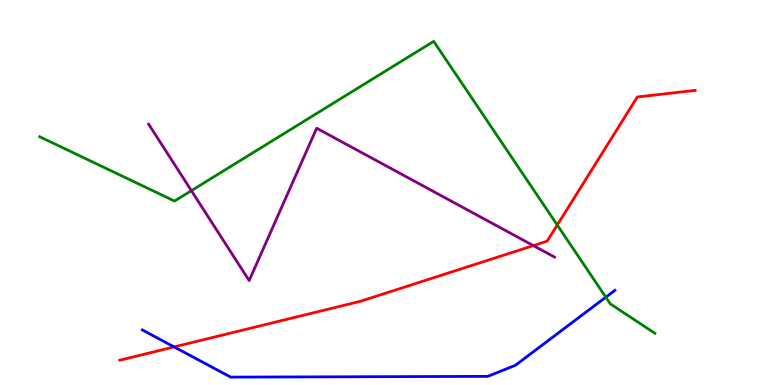[{'lines': ['blue', 'red'], 'intersections': [{'x': 2.25, 'y': 0.989}]}, {'lines': ['green', 'red'], 'intersections': [{'x': 7.19, 'y': 4.16}]}, {'lines': ['purple', 'red'], 'intersections': [{'x': 6.88, 'y': 3.62}]}, {'lines': ['blue', 'green'], 'intersections': [{'x': 7.82, 'y': 2.28}]}, {'lines': ['blue', 'purple'], 'intersections': []}, {'lines': ['green', 'purple'], 'intersections': [{'x': 2.47, 'y': 5.05}]}]